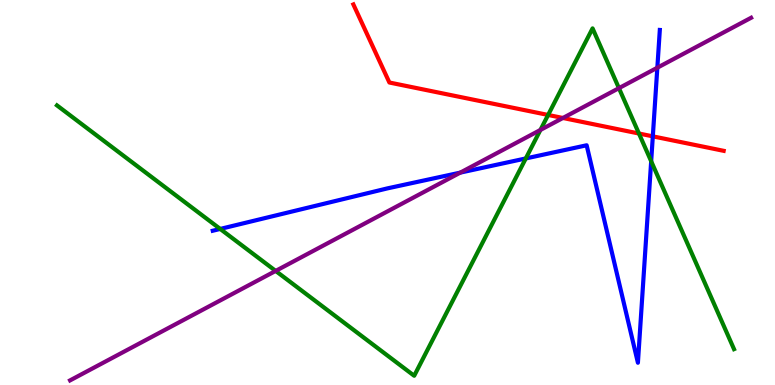[{'lines': ['blue', 'red'], 'intersections': [{'x': 8.42, 'y': 6.46}]}, {'lines': ['green', 'red'], 'intersections': [{'x': 7.07, 'y': 7.01}, {'x': 8.24, 'y': 6.53}]}, {'lines': ['purple', 'red'], 'intersections': [{'x': 7.26, 'y': 6.94}]}, {'lines': ['blue', 'green'], 'intersections': [{'x': 2.84, 'y': 4.05}, {'x': 6.78, 'y': 5.88}, {'x': 8.4, 'y': 5.81}]}, {'lines': ['blue', 'purple'], 'intersections': [{'x': 5.94, 'y': 5.52}, {'x': 8.48, 'y': 8.24}]}, {'lines': ['green', 'purple'], 'intersections': [{'x': 3.56, 'y': 2.96}, {'x': 6.97, 'y': 6.62}, {'x': 7.99, 'y': 7.71}]}]